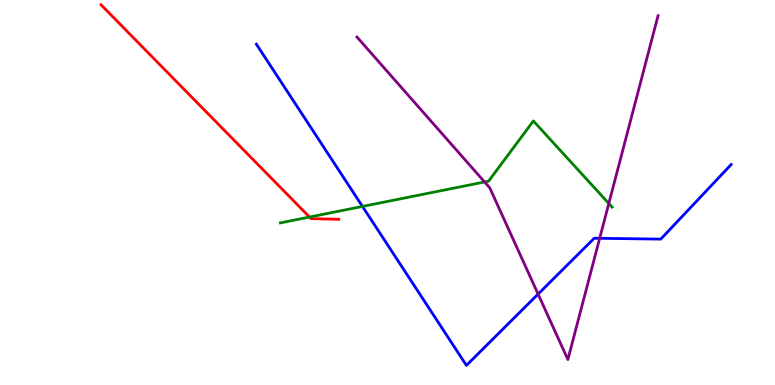[{'lines': ['blue', 'red'], 'intersections': []}, {'lines': ['green', 'red'], 'intersections': [{'x': 3.99, 'y': 4.36}]}, {'lines': ['purple', 'red'], 'intersections': []}, {'lines': ['blue', 'green'], 'intersections': [{'x': 4.68, 'y': 4.64}]}, {'lines': ['blue', 'purple'], 'intersections': [{'x': 6.94, 'y': 2.36}, {'x': 7.74, 'y': 3.81}]}, {'lines': ['green', 'purple'], 'intersections': [{'x': 6.25, 'y': 5.27}, {'x': 7.86, 'y': 4.72}]}]